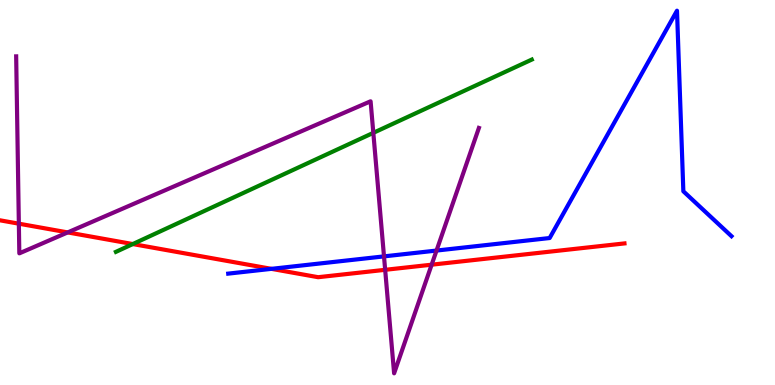[{'lines': ['blue', 'red'], 'intersections': [{'x': 3.5, 'y': 3.02}]}, {'lines': ['green', 'red'], 'intersections': [{'x': 1.71, 'y': 3.66}]}, {'lines': ['purple', 'red'], 'intersections': [{'x': 0.243, 'y': 4.19}, {'x': 0.874, 'y': 3.96}, {'x': 4.97, 'y': 2.99}, {'x': 5.57, 'y': 3.12}]}, {'lines': ['blue', 'green'], 'intersections': []}, {'lines': ['blue', 'purple'], 'intersections': [{'x': 4.95, 'y': 3.34}, {'x': 5.63, 'y': 3.49}]}, {'lines': ['green', 'purple'], 'intersections': [{'x': 4.82, 'y': 6.55}]}]